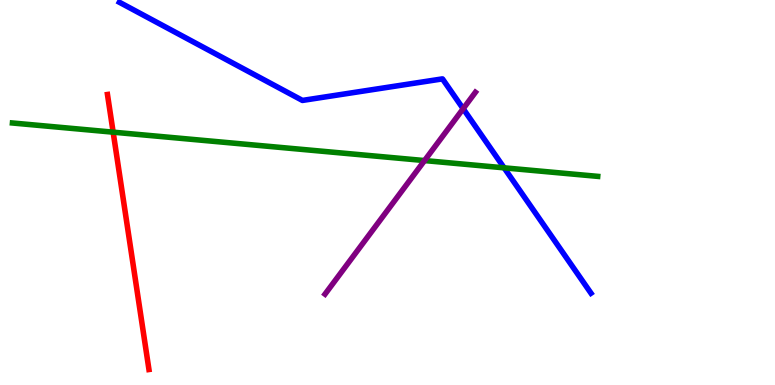[{'lines': ['blue', 'red'], 'intersections': []}, {'lines': ['green', 'red'], 'intersections': [{'x': 1.46, 'y': 6.57}]}, {'lines': ['purple', 'red'], 'intersections': []}, {'lines': ['blue', 'green'], 'intersections': [{'x': 6.5, 'y': 5.64}]}, {'lines': ['blue', 'purple'], 'intersections': [{'x': 5.98, 'y': 7.18}]}, {'lines': ['green', 'purple'], 'intersections': [{'x': 5.48, 'y': 5.83}]}]